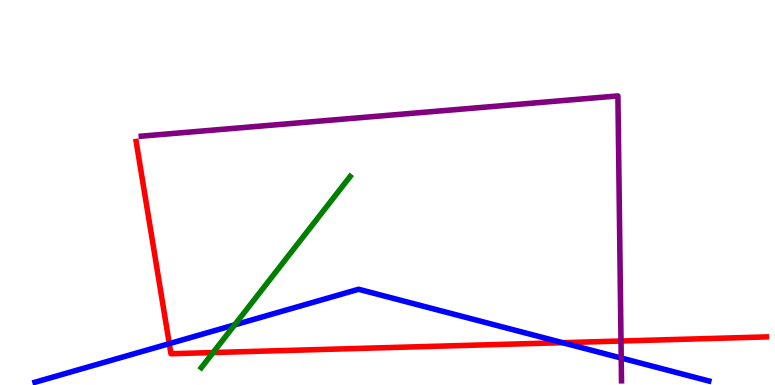[{'lines': ['blue', 'red'], 'intersections': [{'x': 2.18, 'y': 1.07}, {'x': 7.26, 'y': 1.1}]}, {'lines': ['green', 'red'], 'intersections': [{'x': 2.75, 'y': 0.843}]}, {'lines': ['purple', 'red'], 'intersections': [{'x': 8.01, 'y': 1.14}]}, {'lines': ['blue', 'green'], 'intersections': [{'x': 3.03, 'y': 1.56}]}, {'lines': ['blue', 'purple'], 'intersections': [{'x': 8.02, 'y': 0.7}]}, {'lines': ['green', 'purple'], 'intersections': []}]